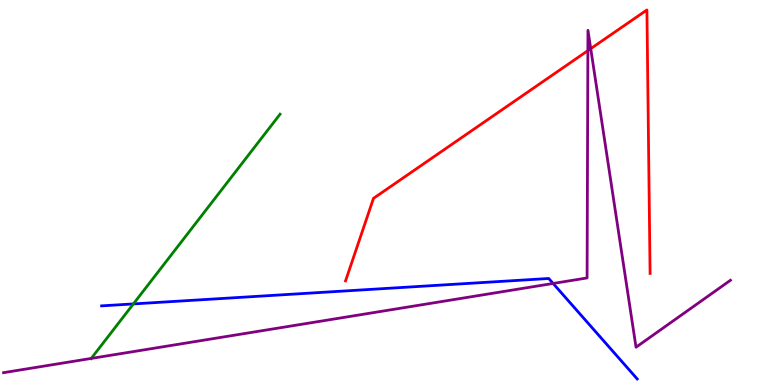[{'lines': ['blue', 'red'], 'intersections': []}, {'lines': ['green', 'red'], 'intersections': []}, {'lines': ['purple', 'red'], 'intersections': [{'x': 7.59, 'y': 8.68}, {'x': 7.62, 'y': 8.74}]}, {'lines': ['blue', 'green'], 'intersections': [{'x': 1.72, 'y': 2.11}]}, {'lines': ['blue', 'purple'], 'intersections': [{'x': 7.14, 'y': 2.64}]}, {'lines': ['green', 'purple'], 'intersections': [{'x': 1.18, 'y': 0.69}]}]